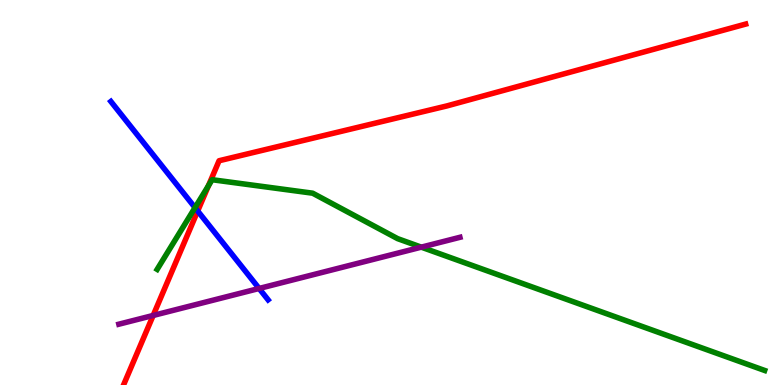[{'lines': ['blue', 'red'], 'intersections': [{'x': 2.55, 'y': 4.52}]}, {'lines': ['green', 'red'], 'intersections': [{'x': 2.69, 'y': 5.18}]}, {'lines': ['purple', 'red'], 'intersections': [{'x': 1.98, 'y': 1.81}]}, {'lines': ['blue', 'green'], 'intersections': [{'x': 2.52, 'y': 4.61}]}, {'lines': ['blue', 'purple'], 'intersections': [{'x': 3.34, 'y': 2.51}]}, {'lines': ['green', 'purple'], 'intersections': [{'x': 5.44, 'y': 3.58}]}]